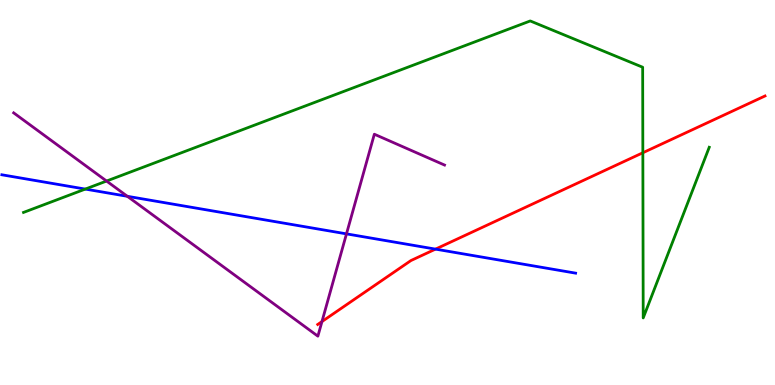[{'lines': ['blue', 'red'], 'intersections': [{'x': 5.62, 'y': 3.53}]}, {'lines': ['green', 'red'], 'intersections': [{'x': 8.29, 'y': 6.03}]}, {'lines': ['purple', 'red'], 'intersections': [{'x': 4.15, 'y': 1.65}]}, {'lines': ['blue', 'green'], 'intersections': [{'x': 1.1, 'y': 5.09}]}, {'lines': ['blue', 'purple'], 'intersections': [{'x': 1.64, 'y': 4.9}, {'x': 4.47, 'y': 3.93}]}, {'lines': ['green', 'purple'], 'intersections': [{'x': 1.37, 'y': 5.3}]}]